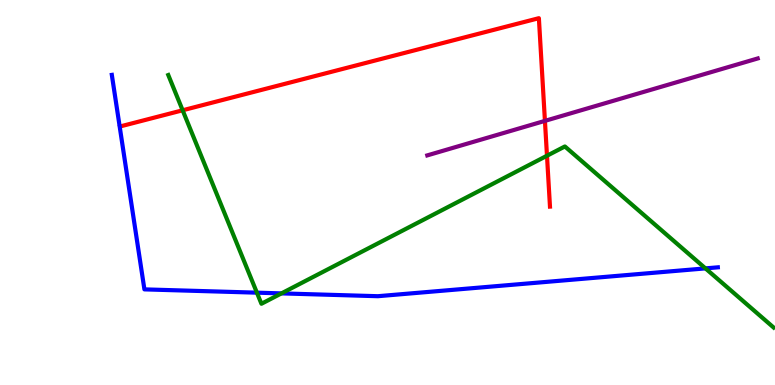[{'lines': ['blue', 'red'], 'intersections': []}, {'lines': ['green', 'red'], 'intersections': [{'x': 2.36, 'y': 7.14}, {'x': 7.06, 'y': 5.95}]}, {'lines': ['purple', 'red'], 'intersections': [{'x': 7.03, 'y': 6.86}]}, {'lines': ['blue', 'green'], 'intersections': [{'x': 3.31, 'y': 2.4}, {'x': 3.63, 'y': 2.38}, {'x': 9.1, 'y': 3.03}]}, {'lines': ['blue', 'purple'], 'intersections': []}, {'lines': ['green', 'purple'], 'intersections': []}]